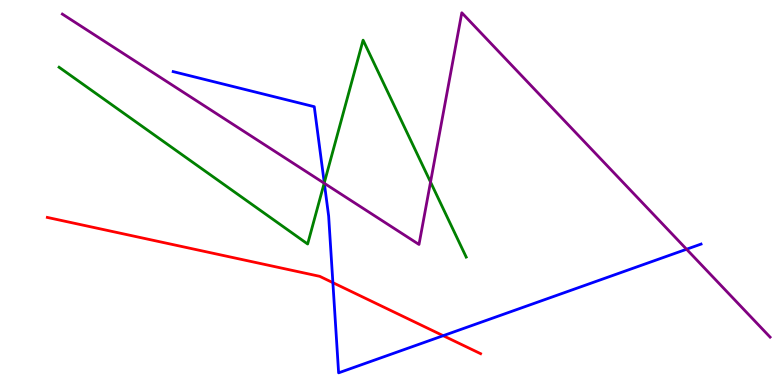[{'lines': ['blue', 'red'], 'intersections': [{'x': 4.3, 'y': 2.66}, {'x': 5.72, 'y': 1.28}]}, {'lines': ['green', 'red'], 'intersections': []}, {'lines': ['purple', 'red'], 'intersections': []}, {'lines': ['blue', 'green'], 'intersections': [{'x': 4.18, 'y': 5.25}]}, {'lines': ['blue', 'purple'], 'intersections': [{'x': 4.18, 'y': 5.24}, {'x': 8.86, 'y': 3.53}]}, {'lines': ['green', 'purple'], 'intersections': [{'x': 4.18, 'y': 5.24}, {'x': 5.56, 'y': 5.27}]}]